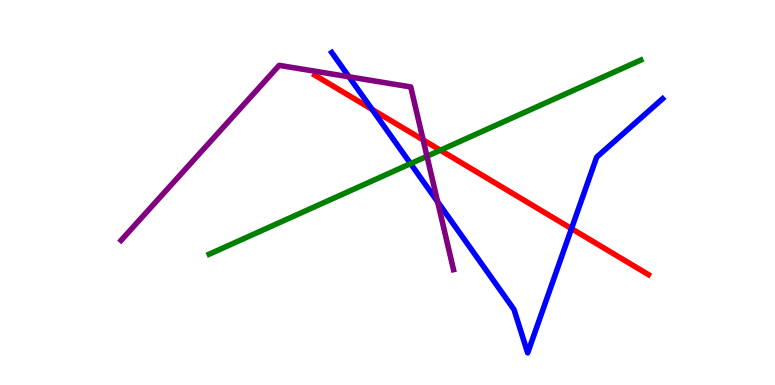[{'lines': ['blue', 'red'], 'intersections': [{'x': 4.8, 'y': 7.16}, {'x': 7.37, 'y': 4.06}]}, {'lines': ['green', 'red'], 'intersections': [{'x': 5.68, 'y': 6.1}]}, {'lines': ['purple', 'red'], 'intersections': [{'x': 5.46, 'y': 6.37}]}, {'lines': ['blue', 'green'], 'intersections': [{'x': 5.3, 'y': 5.75}]}, {'lines': ['blue', 'purple'], 'intersections': [{'x': 4.5, 'y': 8.01}, {'x': 5.65, 'y': 4.76}]}, {'lines': ['green', 'purple'], 'intersections': [{'x': 5.51, 'y': 5.94}]}]